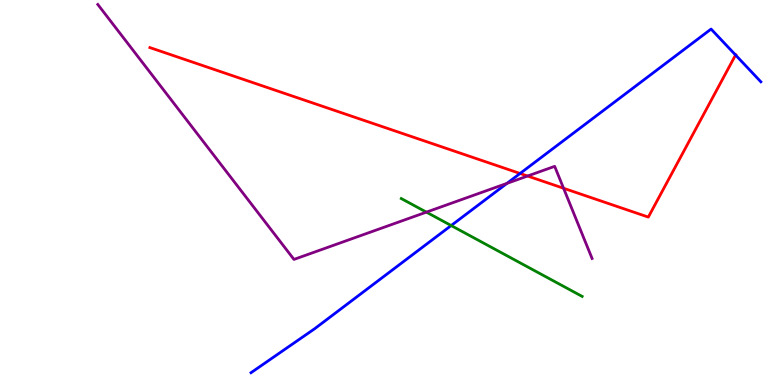[{'lines': ['blue', 'red'], 'intersections': [{'x': 6.71, 'y': 5.49}, {'x': 9.49, 'y': 8.57}]}, {'lines': ['green', 'red'], 'intersections': []}, {'lines': ['purple', 'red'], 'intersections': [{'x': 6.81, 'y': 5.43}, {'x': 7.27, 'y': 5.11}]}, {'lines': ['blue', 'green'], 'intersections': [{'x': 5.82, 'y': 4.14}]}, {'lines': ['blue', 'purple'], 'intersections': [{'x': 6.54, 'y': 5.24}]}, {'lines': ['green', 'purple'], 'intersections': [{'x': 5.5, 'y': 4.49}]}]